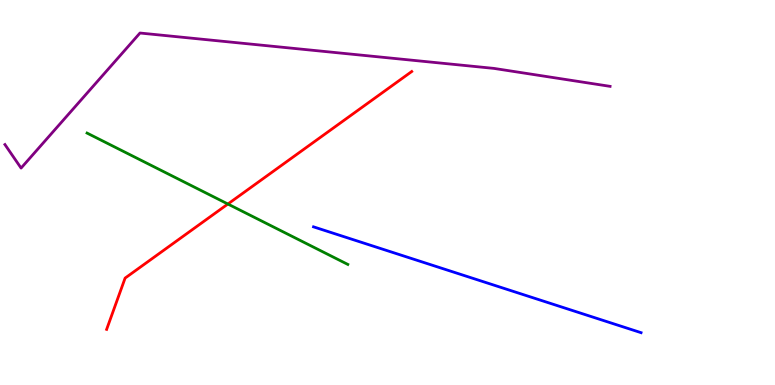[{'lines': ['blue', 'red'], 'intersections': []}, {'lines': ['green', 'red'], 'intersections': [{'x': 2.94, 'y': 4.7}]}, {'lines': ['purple', 'red'], 'intersections': []}, {'lines': ['blue', 'green'], 'intersections': []}, {'lines': ['blue', 'purple'], 'intersections': []}, {'lines': ['green', 'purple'], 'intersections': []}]